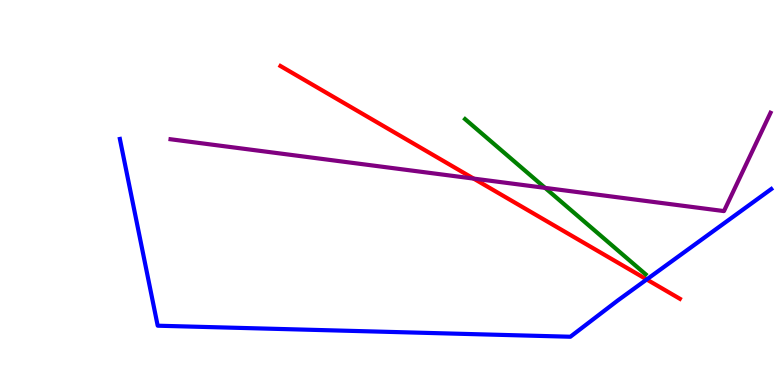[{'lines': ['blue', 'red'], 'intersections': [{'x': 8.34, 'y': 2.74}]}, {'lines': ['green', 'red'], 'intersections': []}, {'lines': ['purple', 'red'], 'intersections': [{'x': 6.11, 'y': 5.36}]}, {'lines': ['blue', 'green'], 'intersections': []}, {'lines': ['blue', 'purple'], 'intersections': []}, {'lines': ['green', 'purple'], 'intersections': [{'x': 7.03, 'y': 5.12}]}]